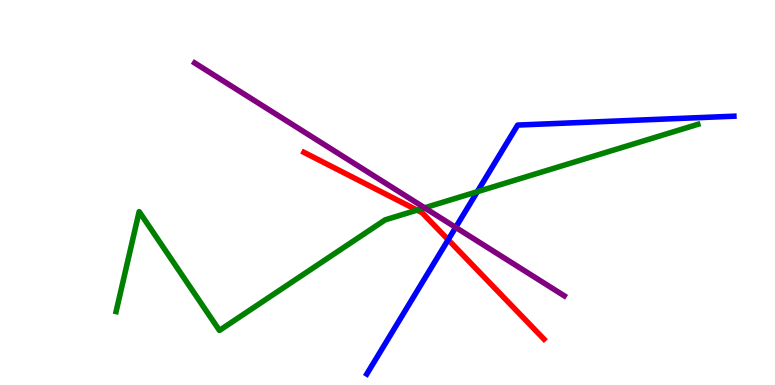[{'lines': ['blue', 'red'], 'intersections': [{'x': 5.78, 'y': 3.77}]}, {'lines': ['green', 'red'], 'intersections': [{'x': 5.38, 'y': 4.54}]}, {'lines': ['purple', 'red'], 'intersections': []}, {'lines': ['blue', 'green'], 'intersections': [{'x': 6.16, 'y': 5.02}]}, {'lines': ['blue', 'purple'], 'intersections': [{'x': 5.88, 'y': 4.09}]}, {'lines': ['green', 'purple'], 'intersections': [{'x': 5.48, 'y': 4.6}]}]